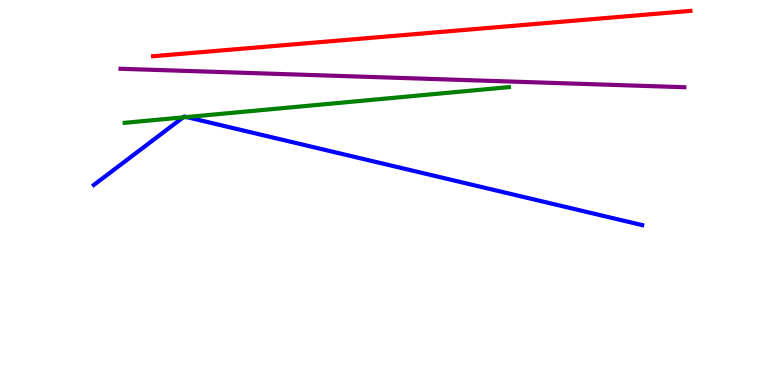[{'lines': ['blue', 'red'], 'intersections': []}, {'lines': ['green', 'red'], 'intersections': []}, {'lines': ['purple', 'red'], 'intersections': []}, {'lines': ['blue', 'green'], 'intersections': [{'x': 2.36, 'y': 6.95}, {'x': 2.41, 'y': 6.96}]}, {'lines': ['blue', 'purple'], 'intersections': []}, {'lines': ['green', 'purple'], 'intersections': []}]